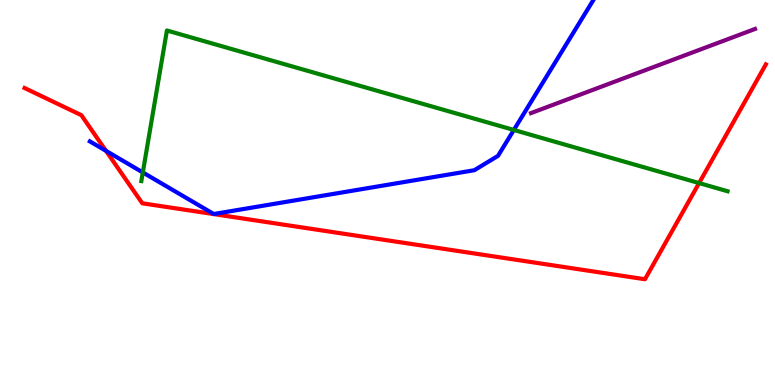[{'lines': ['blue', 'red'], 'intersections': [{'x': 1.37, 'y': 6.08}]}, {'lines': ['green', 'red'], 'intersections': [{'x': 9.02, 'y': 5.24}]}, {'lines': ['purple', 'red'], 'intersections': []}, {'lines': ['blue', 'green'], 'intersections': [{'x': 1.84, 'y': 5.52}, {'x': 6.63, 'y': 6.62}]}, {'lines': ['blue', 'purple'], 'intersections': []}, {'lines': ['green', 'purple'], 'intersections': []}]